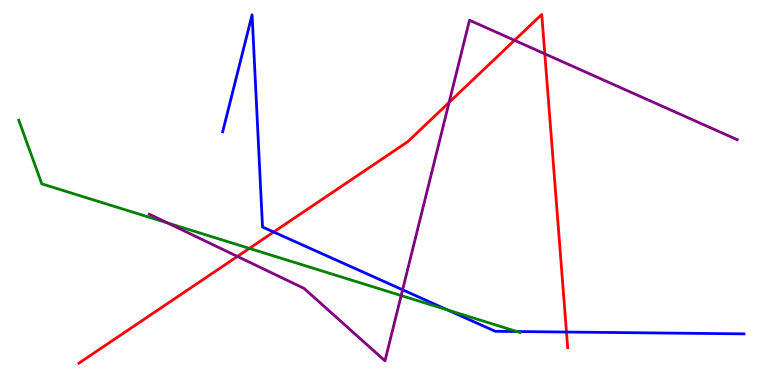[{'lines': ['blue', 'red'], 'intersections': [{'x': 3.53, 'y': 3.97}, {'x': 7.31, 'y': 1.38}]}, {'lines': ['green', 'red'], 'intersections': [{'x': 3.22, 'y': 3.55}]}, {'lines': ['purple', 'red'], 'intersections': [{'x': 3.06, 'y': 3.34}, {'x': 5.79, 'y': 7.34}, {'x': 6.64, 'y': 8.95}, {'x': 7.03, 'y': 8.6}]}, {'lines': ['blue', 'green'], 'intersections': [{'x': 5.78, 'y': 1.95}, {'x': 6.67, 'y': 1.39}]}, {'lines': ['blue', 'purple'], 'intersections': [{'x': 5.19, 'y': 2.47}]}, {'lines': ['green', 'purple'], 'intersections': [{'x': 2.16, 'y': 4.21}, {'x': 5.18, 'y': 2.32}]}]